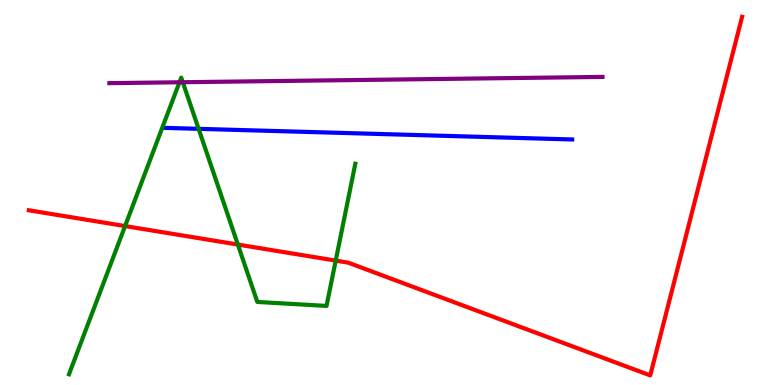[{'lines': ['blue', 'red'], 'intersections': []}, {'lines': ['green', 'red'], 'intersections': [{'x': 1.61, 'y': 4.13}, {'x': 3.07, 'y': 3.65}, {'x': 4.33, 'y': 3.23}]}, {'lines': ['purple', 'red'], 'intersections': []}, {'lines': ['blue', 'green'], 'intersections': [{'x': 2.56, 'y': 6.65}]}, {'lines': ['blue', 'purple'], 'intersections': []}, {'lines': ['green', 'purple'], 'intersections': [{'x': 2.32, 'y': 7.86}, {'x': 2.36, 'y': 7.86}]}]